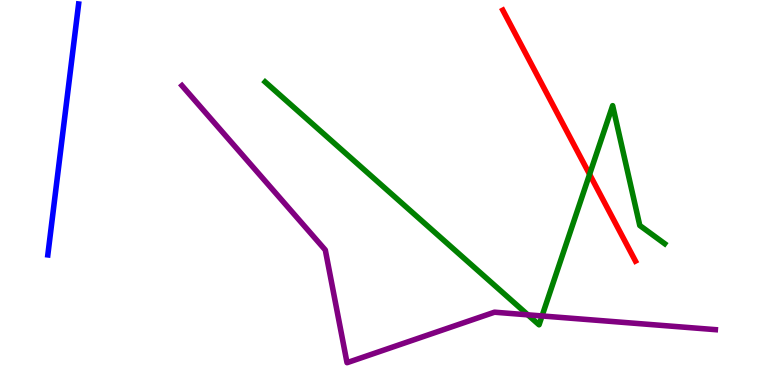[{'lines': ['blue', 'red'], 'intersections': []}, {'lines': ['green', 'red'], 'intersections': [{'x': 7.61, 'y': 5.47}]}, {'lines': ['purple', 'red'], 'intersections': []}, {'lines': ['blue', 'green'], 'intersections': []}, {'lines': ['blue', 'purple'], 'intersections': []}, {'lines': ['green', 'purple'], 'intersections': [{'x': 6.81, 'y': 1.82}, {'x': 6.99, 'y': 1.79}]}]